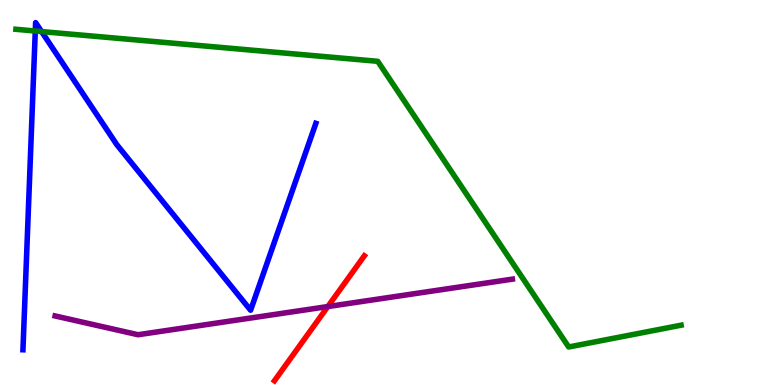[{'lines': ['blue', 'red'], 'intersections': []}, {'lines': ['green', 'red'], 'intersections': []}, {'lines': ['purple', 'red'], 'intersections': [{'x': 4.23, 'y': 2.04}]}, {'lines': ['blue', 'green'], 'intersections': [{'x': 0.455, 'y': 9.19}, {'x': 0.537, 'y': 9.18}]}, {'lines': ['blue', 'purple'], 'intersections': []}, {'lines': ['green', 'purple'], 'intersections': []}]